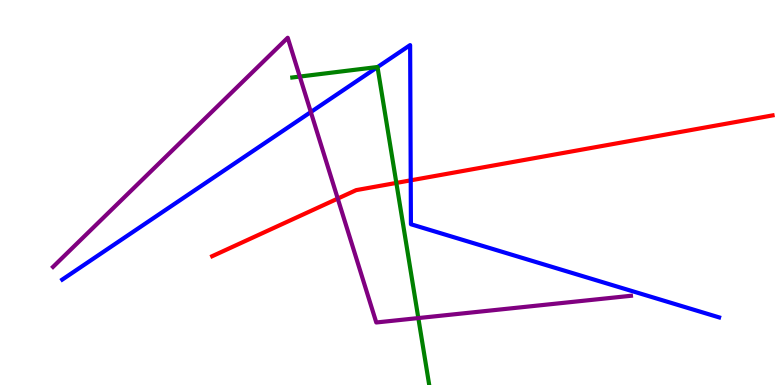[{'lines': ['blue', 'red'], 'intersections': [{'x': 5.3, 'y': 5.32}]}, {'lines': ['green', 'red'], 'intersections': [{'x': 5.11, 'y': 5.25}]}, {'lines': ['purple', 'red'], 'intersections': [{'x': 4.36, 'y': 4.84}]}, {'lines': ['blue', 'green'], 'intersections': [{'x': 4.87, 'y': 8.26}]}, {'lines': ['blue', 'purple'], 'intersections': [{'x': 4.01, 'y': 7.09}]}, {'lines': ['green', 'purple'], 'intersections': [{'x': 3.87, 'y': 8.01}, {'x': 5.4, 'y': 1.74}]}]